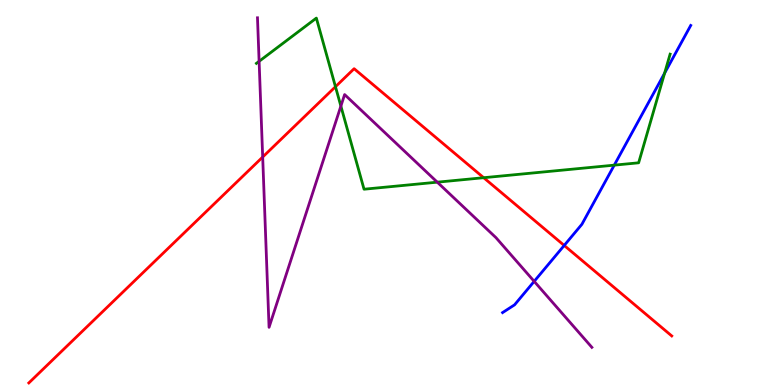[{'lines': ['blue', 'red'], 'intersections': [{'x': 7.28, 'y': 3.62}]}, {'lines': ['green', 'red'], 'intersections': [{'x': 4.33, 'y': 7.75}, {'x': 6.24, 'y': 5.38}]}, {'lines': ['purple', 'red'], 'intersections': [{'x': 3.39, 'y': 5.92}]}, {'lines': ['blue', 'green'], 'intersections': [{'x': 7.93, 'y': 5.71}, {'x': 8.58, 'y': 8.1}]}, {'lines': ['blue', 'purple'], 'intersections': [{'x': 6.89, 'y': 2.69}]}, {'lines': ['green', 'purple'], 'intersections': [{'x': 3.34, 'y': 8.41}, {'x': 4.4, 'y': 7.24}, {'x': 5.64, 'y': 5.27}]}]